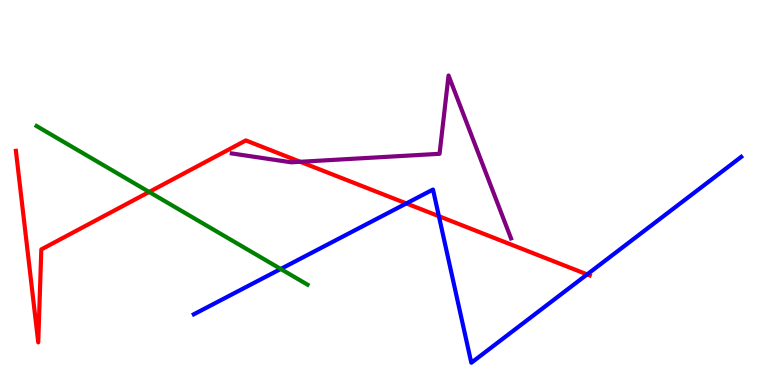[{'lines': ['blue', 'red'], 'intersections': [{'x': 5.24, 'y': 4.72}, {'x': 5.66, 'y': 4.38}, {'x': 7.58, 'y': 2.87}]}, {'lines': ['green', 'red'], 'intersections': [{'x': 1.92, 'y': 5.01}]}, {'lines': ['purple', 'red'], 'intersections': [{'x': 3.87, 'y': 5.8}]}, {'lines': ['blue', 'green'], 'intersections': [{'x': 3.62, 'y': 3.01}]}, {'lines': ['blue', 'purple'], 'intersections': []}, {'lines': ['green', 'purple'], 'intersections': []}]